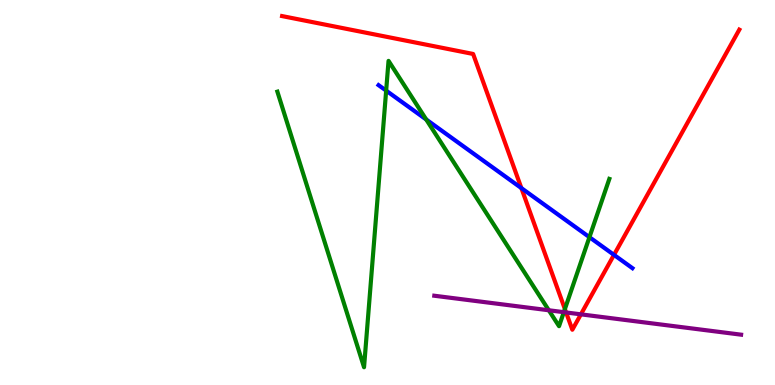[{'lines': ['blue', 'red'], 'intersections': [{'x': 6.73, 'y': 5.11}, {'x': 7.92, 'y': 3.38}]}, {'lines': ['green', 'red'], 'intersections': [{'x': 7.29, 'y': 1.97}]}, {'lines': ['purple', 'red'], 'intersections': [{'x': 7.3, 'y': 1.88}, {'x': 7.5, 'y': 1.84}]}, {'lines': ['blue', 'green'], 'intersections': [{'x': 4.98, 'y': 7.65}, {'x': 5.5, 'y': 6.9}, {'x': 7.61, 'y': 3.84}]}, {'lines': ['blue', 'purple'], 'intersections': []}, {'lines': ['green', 'purple'], 'intersections': [{'x': 7.08, 'y': 1.94}, {'x': 7.28, 'y': 1.89}]}]